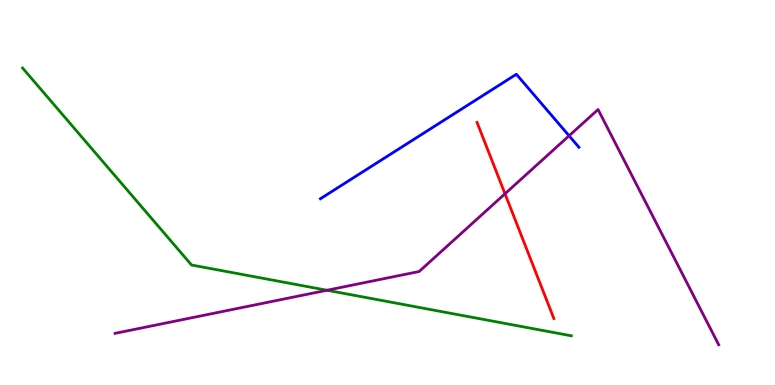[{'lines': ['blue', 'red'], 'intersections': []}, {'lines': ['green', 'red'], 'intersections': []}, {'lines': ['purple', 'red'], 'intersections': [{'x': 6.52, 'y': 4.97}]}, {'lines': ['blue', 'green'], 'intersections': []}, {'lines': ['blue', 'purple'], 'intersections': [{'x': 7.34, 'y': 6.47}]}, {'lines': ['green', 'purple'], 'intersections': [{'x': 4.22, 'y': 2.46}]}]